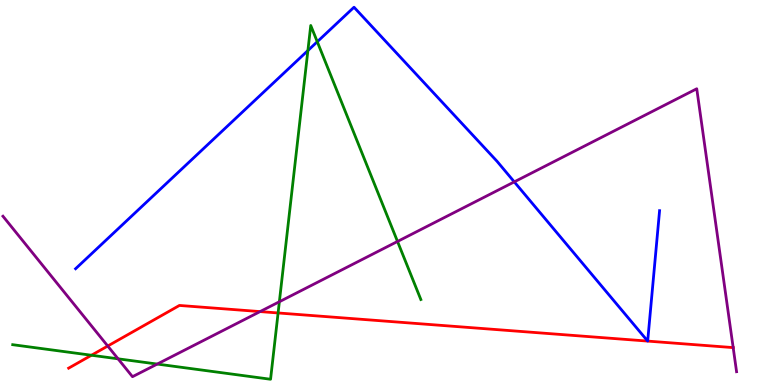[{'lines': ['blue', 'red'], 'intersections': []}, {'lines': ['green', 'red'], 'intersections': [{'x': 1.18, 'y': 0.773}, {'x': 3.59, 'y': 1.87}]}, {'lines': ['purple', 'red'], 'intersections': [{'x': 1.39, 'y': 1.01}, {'x': 3.36, 'y': 1.91}, {'x': 9.46, 'y': 0.971}]}, {'lines': ['blue', 'green'], 'intersections': [{'x': 3.97, 'y': 8.69}, {'x': 4.09, 'y': 8.92}]}, {'lines': ['blue', 'purple'], 'intersections': [{'x': 6.64, 'y': 5.28}]}, {'lines': ['green', 'purple'], 'intersections': [{'x': 1.52, 'y': 0.68}, {'x': 2.03, 'y': 0.544}, {'x': 3.6, 'y': 2.16}, {'x': 5.13, 'y': 3.73}]}]